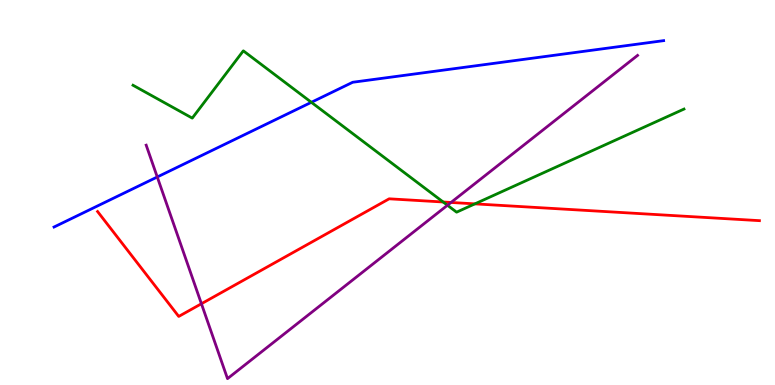[{'lines': ['blue', 'red'], 'intersections': []}, {'lines': ['green', 'red'], 'intersections': [{'x': 5.72, 'y': 4.75}, {'x': 6.13, 'y': 4.7}]}, {'lines': ['purple', 'red'], 'intersections': [{'x': 2.6, 'y': 2.11}, {'x': 5.82, 'y': 4.74}]}, {'lines': ['blue', 'green'], 'intersections': [{'x': 4.02, 'y': 7.34}]}, {'lines': ['blue', 'purple'], 'intersections': [{'x': 2.03, 'y': 5.4}]}, {'lines': ['green', 'purple'], 'intersections': [{'x': 5.77, 'y': 4.67}]}]